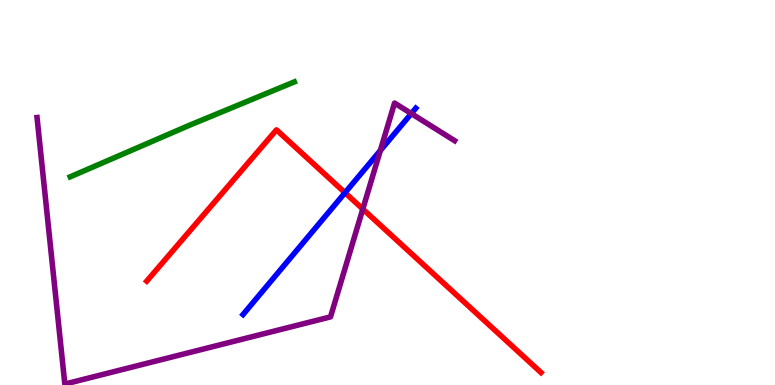[{'lines': ['blue', 'red'], 'intersections': [{'x': 4.45, 'y': 4.99}]}, {'lines': ['green', 'red'], 'intersections': []}, {'lines': ['purple', 'red'], 'intersections': [{'x': 4.68, 'y': 4.57}]}, {'lines': ['blue', 'green'], 'intersections': []}, {'lines': ['blue', 'purple'], 'intersections': [{'x': 4.91, 'y': 6.09}, {'x': 5.31, 'y': 7.05}]}, {'lines': ['green', 'purple'], 'intersections': []}]